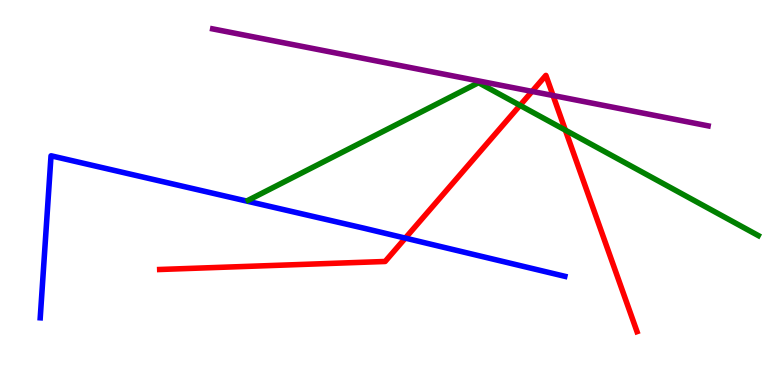[{'lines': ['blue', 'red'], 'intersections': [{'x': 5.23, 'y': 3.82}]}, {'lines': ['green', 'red'], 'intersections': [{'x': 6.71, 'y': 7.26}, {'x': 7.29, 'y': 6.62}]}, {'lines': ['purple', 'red'], 'intersections': [{'x': 6.87, 'y': 7.63}, {'x': 7.14, 'y': 7.52}]}, {'lines': ['blue', 'green'], 'intersections': []}, {'lines': ['blue', 'purple'], 'intersections': []}, {'lines': ['green', 'purple'], 'intersections': []}]